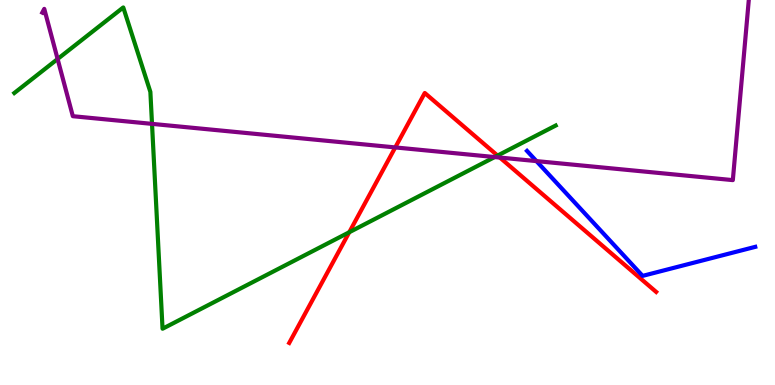[{'lines': ['blue', 'red'], 'intersections': []}, {'lines': ['green', 'red'], 'intersections': [{'x': 4.51, 'y': 3.97}, {'x': 6.42, 'y': 5.96}]}, {'lines': ['purple', 'red'], 'intersections': [{'x': 5.1, 'y': 6.17}, {'x': 6.45, 'y': 5.91}]}, {'lines': ['blue', 'green'], 'intersections': []}, {'lines': ['blue', 'purple'], 'intersections': [{'x': 6.92, 'y': 5.82}]}, {'lines': ['green', 'purple'], 'intersections': [{'x': 0.743, 'y': 8.47}, {'x': 1.96, 'y': 6.78}, {'x': 6.38, 'y': 5.92}]}]